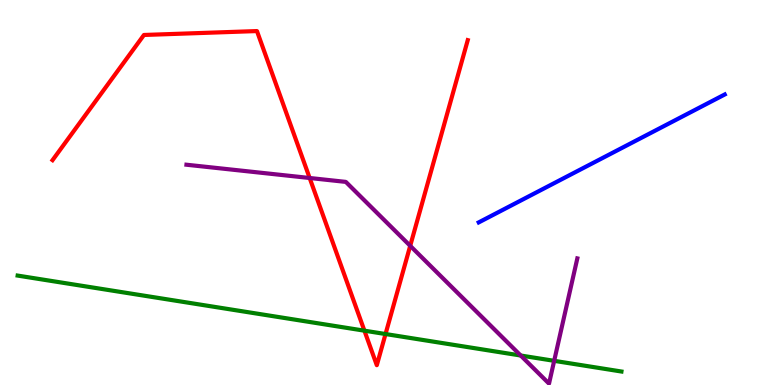[{'lines': ['blue', 'red'], 'intersections': []}, {'lines': ['green', 'red'], 'intersections': [{'x': 4.7, 'y': 1.41}, {'x': 4.97, 'y': 1.32}]}, {'lines': ['purple', 'red'], 'intersections': [{'x': 4.0, 'y': 5.38}, {'x': 5.29, 'y': 3.61}]}, {'lines': ['blue', 'green'], 'intersections': []}, {'lines': ['blue', 'purple'], 'intersections': []}, {'lines': ['green', 'purple'], 'intersections': [{'x': 6.72, 'y': 0.766}, {'x': 7.15, 'y': 0.628}]}]